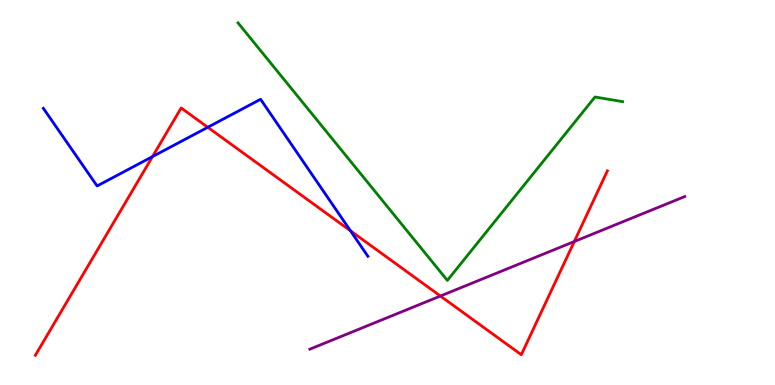[{'lines': ['blue', 'red'], 'intersections': [{'x': 1.97, 'y': 5.93}, {'x': 2.68, 'y': 6.69}, {'x': 4.52, 'y': 4.01}]}, {'lines': ['green', 'red'], 'intersections': []}, {'lines': ['purple', 'red'], 'intersections': [{'x': 5.68, 'y': 2.31}, {'x': 7.41, 'y': 3.73}]}, {'lines': ['blue', 'green'], 'intersections': []}, {'lines': ['blue', 'purple'], 'intersections': []}, {'lines': ['green', 'purple'], 'intersections': []}]